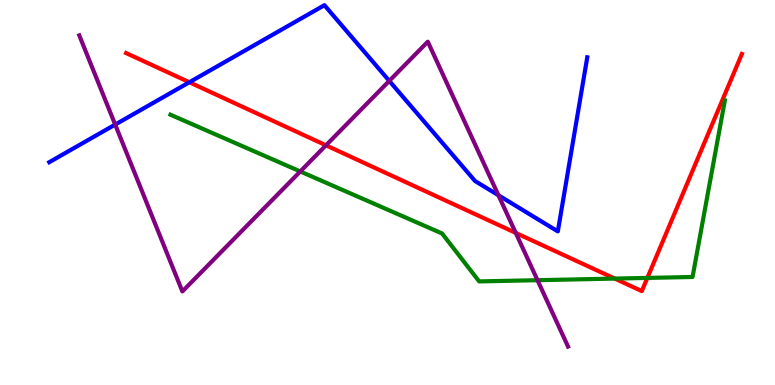[{'lines': ['blue', 'red'], 'intersections': [{'x': 2.44, 'y': 7.86}]}, {'lines': ['green', 'red'], 'intersections': [{'x': 7.93, 'y': 2.76}, {'x': 8.35, 'y': 2.78}]}, {'lines': ['purple', 'red'], 'intersections': [{'x': 4.21, 'y': 6.23}, {'x': 6.65, 'y': 3.95}]}, {'lines': ['blue', 'green'], 'intersections': []}, {'lines': ['blue', 'purple'], 'intersections': [{'x': 1.49, 'y': 6.76}, {'x': 5.02, 'y': 7.9}, {'x': 6.43, 'y': 4.93}]}, {'lines': ['green', 'purple'], 'intersections': [{'x': 3.87, 'y': 5.55}, {'x': 6.94, 'y': 2.72}]}]